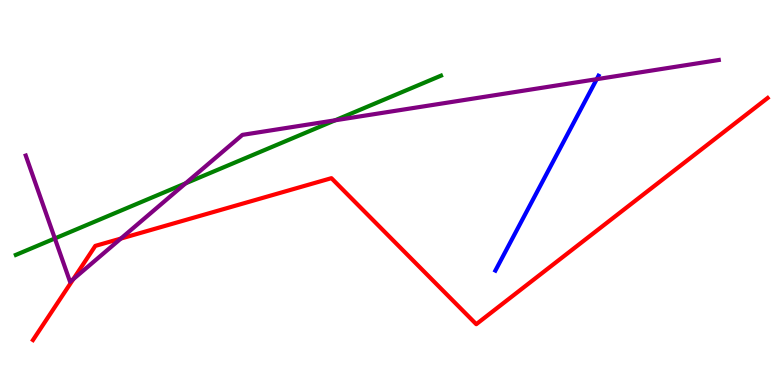[{'lines': ['blue', 'red'], 'intersections': []}, {'lines': ['green', 'red'], 'intersections': []}, {'lines': ['purple', 'red'], 'intersections': [{'x': 0.946, 'y': 2.75}, {'x': 1.56, 'y': 3.8}]}, {'lines': ['blue', 'green'], 'intersections': []}, {'lines': ['blue', 'purple'], 'intersections': [{'x': 7.7, 'y': 7.94}]}, {'lines': ['green', 'purple'], 'intersections': [{'x': 0.708, 'y': 3.81}, {'x': 2.39, 'y': 5.24}, {'x': 4.32, 'y': 6.88}]}]